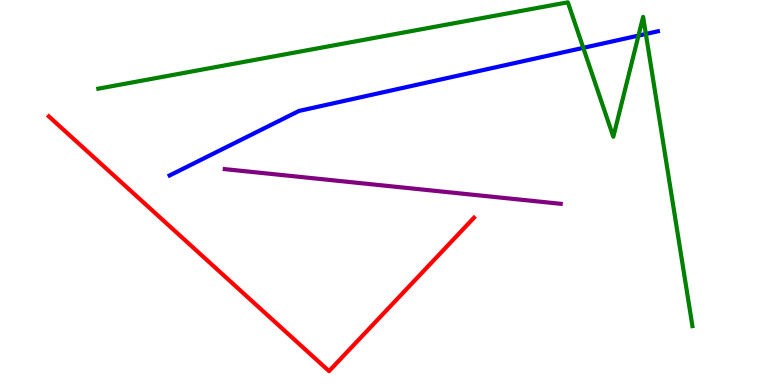[{'lines': ['blue', 'red'], 'intersections': []}, {'lines': ['green', 'red'], 'intersections': []}, {'lines': ['purple', 'red'], 'intersections': []}, {'lines': ['blue', 'green'], 'intersections': [{'x': 7.53, 'y': 8.76}, {'x': 8.24, 'y': 9.08}, {'x': 8.33, 'y': 9.12}]}, {'lines': ['blue', 'purple'], 'intersections': []}, {'lines': ['green', 'purple'], 'intersections': []}]